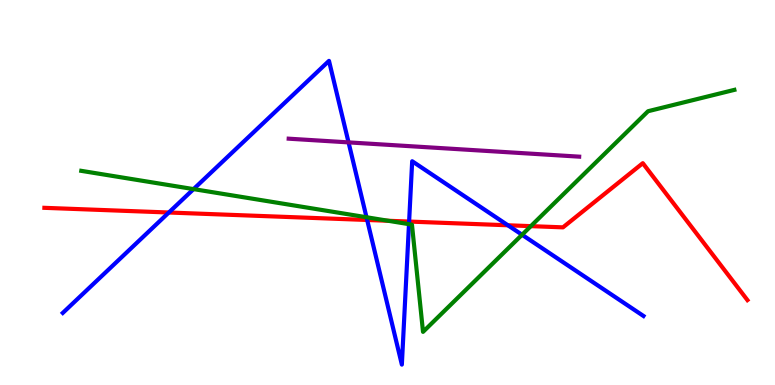[{'lines': ['blue', 'red'], 'intersections': [{'x': 2.18, 'y': 4.48}, {'x': 4.74, 'y': 4.29}, {'x': 5.28, 'y': 4.25}, {'x': 6.55, 'y': 4.15}]}, {'lines': ['green', 'red'], 'intersections': [{'x': 5.01, 'y': 4.27}, {'x': 6.85, 'y': 4.13}]}, {'lines': ['purple', 'red'], 'intersections': []}, {'lines': ['blue', 'green'], 'intersections': [{'x': 2.5, 'y': 5.09}, {'x': 4.73, 'y': 4.36}, {'x': 5.28, 'y': 4.18}, {'x': 6.74, 'y': 3.9}]}, {'lines': ['blue', 'purple'], 'intersections': [{'x': 4.5, 'y': 6.3}]}, {'lines': ['green', 'purple'], 'intersections': []}]